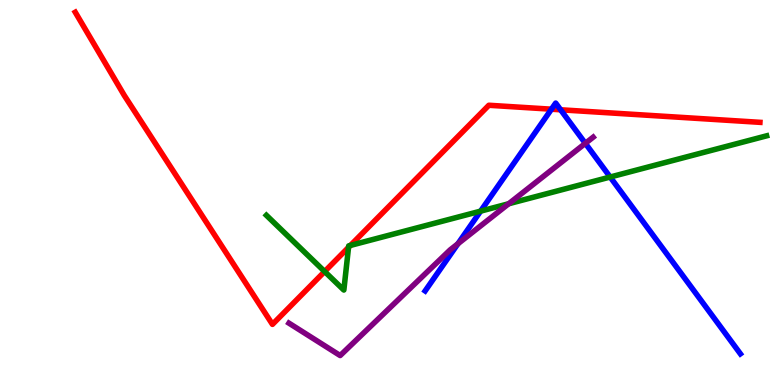[{'lines': ['blue', 'red'], 'intersections': [{'x': 7.12, 'y': 7.16}, {'x': 7.23, 'y': 7.15}]}, {'lines': ['green', 'red'], 'intersections': [{'x': 4.19, 'y': 2.95}, {'x': 4.5, 'y': 3.58}, {'x': 4.52, 'y': 3.63}]}, {'lines': ['purple', 'red'], 'intersections': []}, {'lines': ['blue', 'green'], 'intersections': [{'x': 6.2, 'y': 4.52}, {'x': 7.87, 'y': 5.4}]}, {'lines': ['blue', 'purple'], 'intersections': [{'x': 5.91, 'y': 3.67}, {'x': 7.55, 'y': 6.28}]}, {'lines': ['green', 'purple'], 'intersections': [{'x': 6.56, 'y': 4.71}]}]